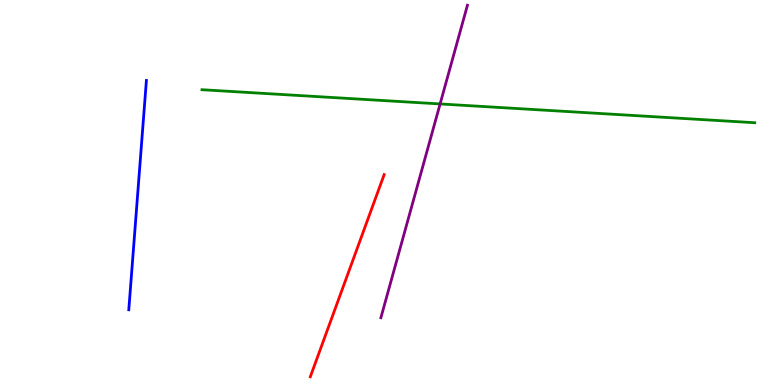[{'lines': ['blue', 'red'], 'intersections': []}, {'lines': ['green', 'red'], 'intersections': []}, {'lines': ['purple', 'red'], 'intersections': []}, {'lines': ['blue', 'green'], 'intersections': []}, {'lines': ['blue', 'purple'], 'intersections': []}, {'lines': ['green', 'purple'], 'intersections': [{'x': 5.68, 'y': 7.3}]}]